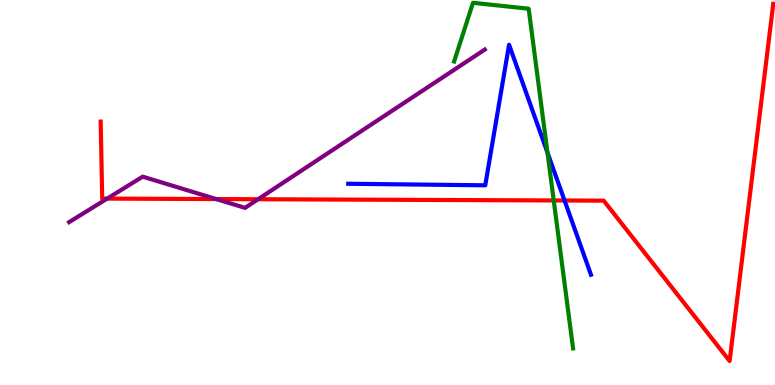[{'lines': ['blue', 'red'], 'intersections': [{'x': 7.28, 'y': 4.79}]}, {'lines': ['green', 'red'], 'intersections': [{'x': 7.14, 'y': 4.79}]}, {'lines': ['purple', 'red'], 'intersections': [{'x': 1.38, 'y': 4.84}, {'x': 2.79, 'y': 4.83}, {'x': 3.33, 'y': 4.83}]}, {'lines': ['blue', 'green'], 'intersections': [{'x': 7.06, 'y': 6.04}]}, {'lines': ['blue', 'purple'], 'intersections': []}, {'lines': ['green', 'purple'], 'intersections': []}]